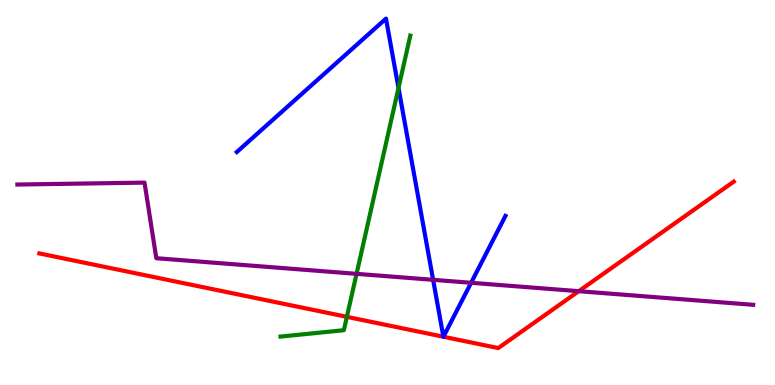[{'lines': ['blue', 'red'], 'intersections': [{'x': 5.72, 'y': 1.25}, {'x': 5.72, 'y': 1.25}]}, {'lines': ['green', 'red'], 'intersections': [{'x': 4.48, 'y': 1.77}]}, {'lines': ['purple', 'red'], 'intersections': [{'x': 7.47, 'y': 2.44}]}, {'lines': ['blue', 'green'], 'intersections': [{'x': 5.14, 'y': 7.72}]}, {'lines': ['blue', 'purple'], 'intersections': [{'x': 5.59, 'y': 2.73}, {'x': 6.08, 'y': 2.65}]}, {'lines': ['green', 'purple'], 'intersections': [{'x': 4.6, 'y': 2.89}]}]